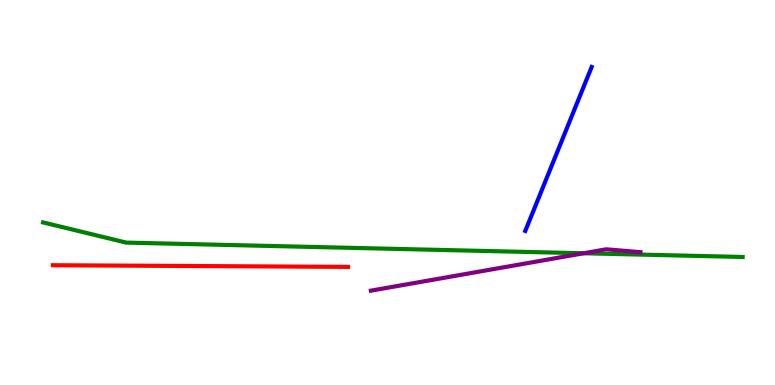[{'lines': ['blue', 'red'], 'intersections': []}, {'lines': ['green', 'red'], 'intersections': []}, {'lines': ['purple', 'red'], 'intersections': []}, {'lines': ['blue', 'green'], 'intersections': []}, {'lines': ['blue', 'purple'], 'intersections': []}, {'lines': ['green', 'purple'], 'intersections': [{'x': 7.53, 'y': 3.42}]}]